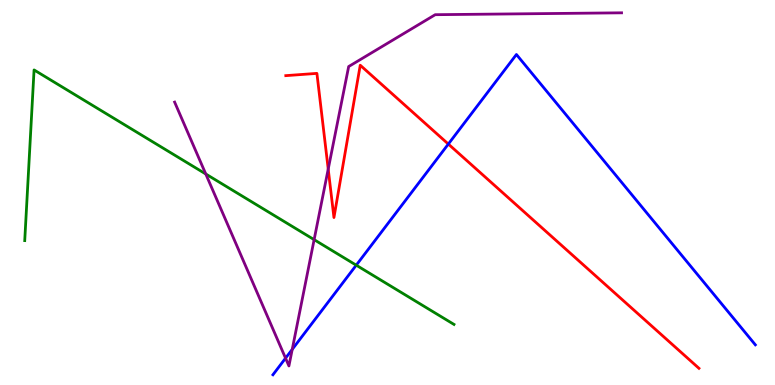[{'lines': ['blue', 'red'], 'intersections': [{'x': 5.78, 'y': 6.26}]}, {'lines': ['green', 'red'], 'intersections': []}, {'lines': ['purple', 'red'], 'intersections': [{'x': 4.24, 'y': 5.61}]}, {'lines': ['blue', 'green'], 'intersections': [{'x': 4.6, 'y': 3.11}]}, {'lines': ['blue', 'purple'], 'intersections': [{'x': 3.68, 'y': 0.697}, {'x': 3.77, 'y': 0.925}]}, {'lines': ['green', 'purple'], 'intersections': [{'x': 2.66, 'y': 5.48}, {'x': 4.05, 'y': 3.78}]}]